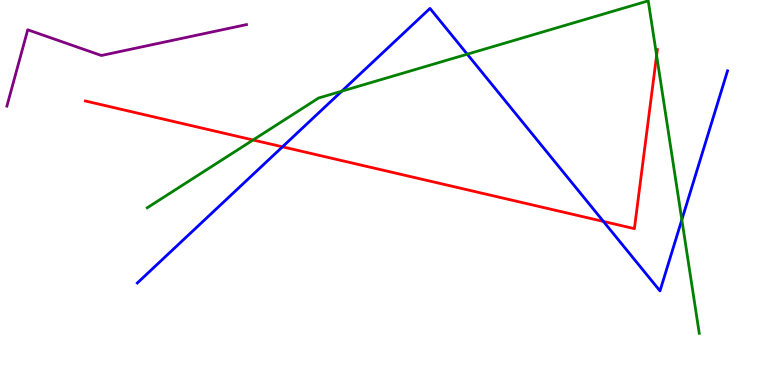[{'lines': ['blue', 'red'], 'intersections': [{'x': 3.64, 'y': 6.19}, {'x': 7.79, 'y': 4.25}]}, {'lines': ['green', 'red'], 'intersections': [{'x': 3.27, 'y': 6.36}, {'x': 8.47, 'y': 8.56}]}, {'lines': ['purple', 'red'], 'intersections': []}, {'lines': ['blue', 'green'], 'intersections': [{'x': 4.41, 'y': 7.63}, {'x': 6.03, 'y': 8.59}, {'x': 8.8, 'y': 4.29}]}, {'lines': ['blue', 'purple'], 'intersections': []}, {'lines': ['green', 'purple'], 'intersections': []}]